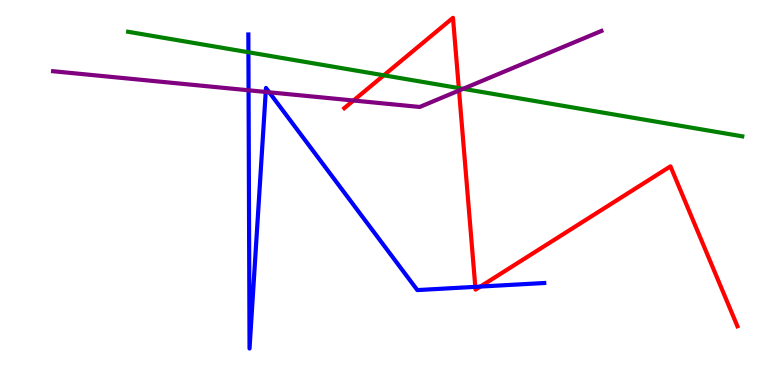[{'lines': ['blue', 'red'], 'intersections': [{'x': 6.13, 'y': 2.55}, {'x': 6.2, 'y': 2.56}]}, {'lines': ['green', 'red'], 'intersections': [{'x': 4.95, 'y': 8.04}, {'x': 5.92, 'y': 7.71}]}, {'lines': ['purple', 'red'], 'intersections': [{'x': 4.56, 'y': 7.39}, {'x': 5.92, 'y': 7.65}]}, {'lines': ['blue', 'green'], 'intersections': [{'x': 3.21, 'y': 8.64}]}, {'lines': ['blue', 'purple'], 'intersections': [{'x': 3.21, 'y': 7.66}, {'x': 3.43, 'y': 7.61}, {'x': 3.47, 'y': 7.6}]}, {'lines': ['green', 'purple'], 'intersections': [{'x': 5.98, 'y': 7.69}]}]